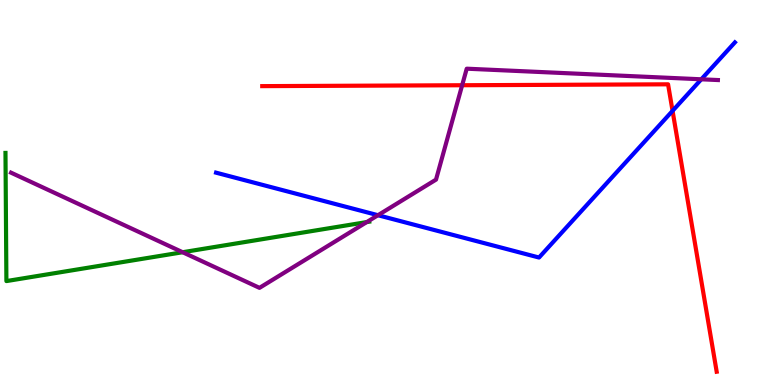[{'lines': ['blue', 'red'], 'intersections': [{'x': 8.68, 'y': 7.12}]}, {'lines': ['green', 'red'], 'intersections': []}, {'lines': ['purple', 'red'], 'intersections': [{'x': 5.96, 'y': 7.79}]}, {'lines': ['blue', 'green'], 'intersections': []}, {'lines': ['blue', 'purple'], 'intersections': [{'x': 4.88, 'y': 4.41}, {'x': 9.05, 'y': 7.94}]}, {'lines': ['green', 'purple'], 'intersections': [{'x': 2.36, 'y': 3.45}, {'x': 4.73, 'y': 4.23}]}]